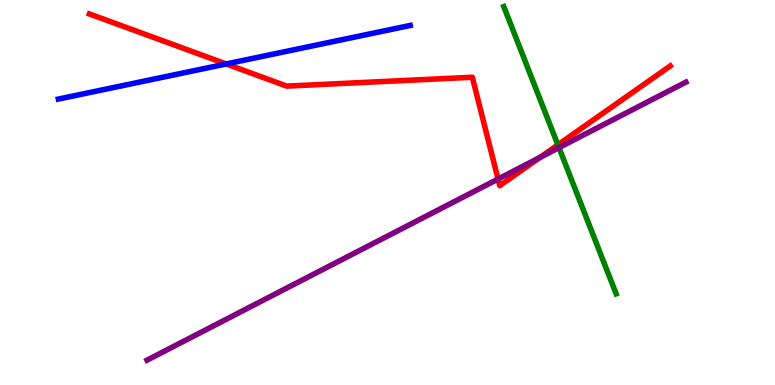[{'lines': ['blue', 'red'], 'intersections': [{'x': 2.92, 'y': 8.34}]}, {'lines': ['green', 'red'], 'intersections': [{'x': 7.2, 'y': 6.24}]}, {'lines': ['purple', 'red'], 'intersections': [{'x': 6.43, 'y': 5.35}, {'x': 6.97, 'y': 5.91}]}, {'lines': ['blue', 'green'], 'intersections': []}, {'lines': ['blue', 'purple'], 'intersections': []}, {'lines': ['green', 'purple'], 'intersections': [{'x': 7.21, 'y': 6.17}]}]